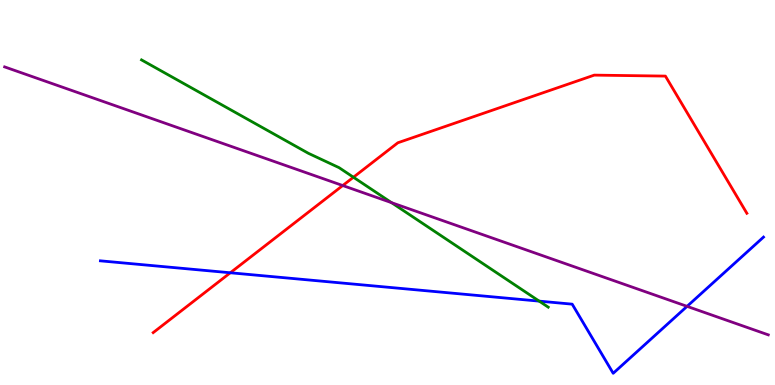[{'lines': ['blue', 'red'], 'intersections': [{'x': 2.97, 'y': 2.92}]}, {'lines': ['green', 'red'], 'intersections': [{'x': 4.56, 'y': 5.4}]}, {'lines': ['purple', 'red'], 'intersections': [{'x': 4.42, 'y': 5.18}]}, {'lines': ['blue', 'green'], 'intersections': [{'x': 6.96, 'y': 2.18}]}, {'lines': ['blue', 'purple'], 'intersections': [{'x': 8.87, 'y': 2.04}]}, {'lines': ['green', 'purple'], 'intersections': [{'x': 5.05, 'y': 4.74}]}]